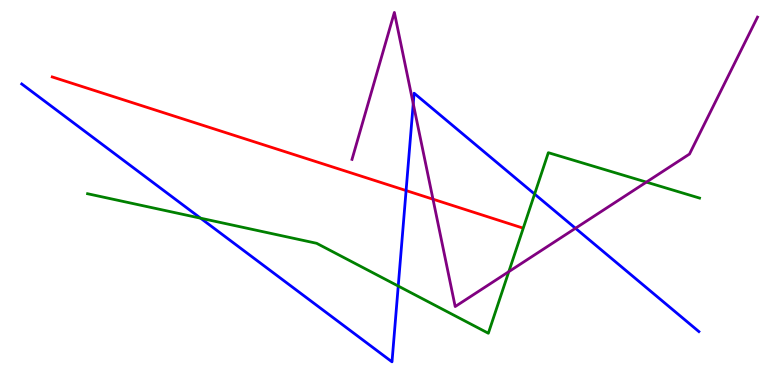[{'lines': ['blue', 'red'], 'intersections': [{'x': 5.24, 'y': 5.05}]}, {'lines': ['green', 'red'], 'intersections': []}, {'lines': ['purple', 'red'], 'intersections': [{'x': 5.59, 'y': 4.83}]}, {'lines': ['blue', 'green'], 'intersections': [{'x': 2.59, 'y': 4.33}, {'x': 5.14, 'y': 2.57}, {'x': 6.9, 'y': 4.96}]}, {'lines': ['blue', 'purple'], 'intersections': [{'x': 5.33, 'y': 7.31}, {'x': 7.43, 'y': 4.07}]}, {'lines': ['green', 'purple'], 'intersections': [{'x': 6.57, 'y': 2.94}, {'x': 8.34, 'y': 5.27}]}]